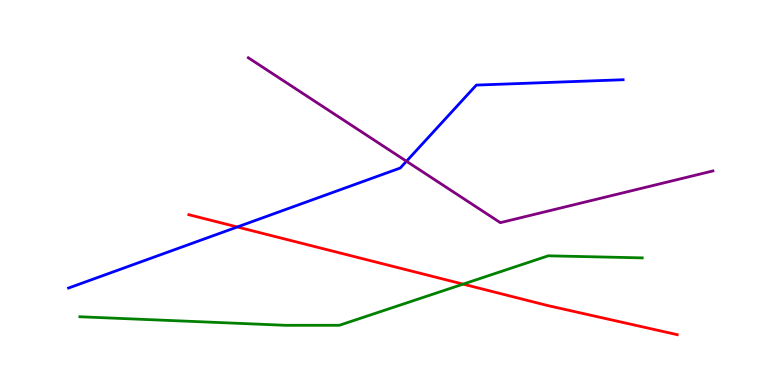[{'lines': ['blue', 'red'], 'intersections': [{'x': 3.06, 'y': 4.1}]}, {'lines': ['green', 'red'], 'intersections': [{'x': 5.98, 'y': 2.62}]}, {'lines': ['purple', 'red'], 'intersections': []}, {'lines': ['blue', 'green'], 'intersections': []}, {'lines': ['blue', 'purple'], 'intersections': [{'x': 5.24, 'y': 5.81}]}, {'lines': ['green', 'purple'], 'intersections': []}]